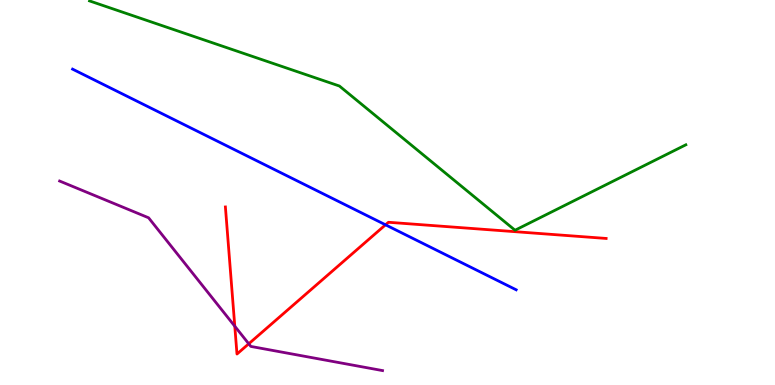[{'lines': ['blue', 'red'], 'intersections': [{'x': 4.97, 'y': 4.16}]}, {'lines': ['green', 'red'], 'intersections': []}, {'lines': ['purple', 'red'], 'intersections': [{'x': 3.03, 'y': 1.53}, {'x': 3.21, 'y': 1.07}]}, {'lines': ['blue', 'green'], 'intersections': []}, {'lines': ['blue', 'purple'], 'intersections': []}, {'lines': ['green', 'purple'], 'intersections': []}]